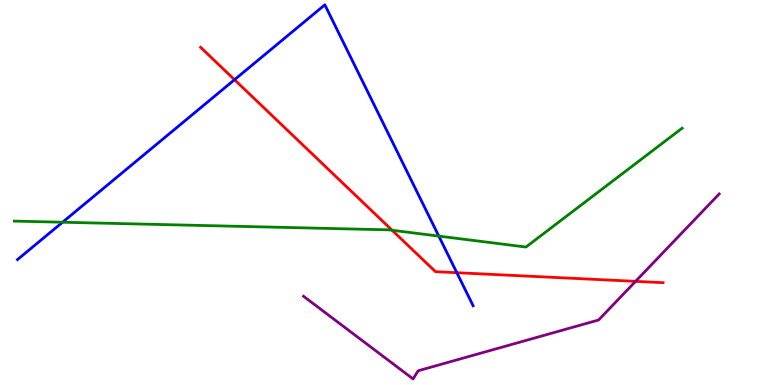[{'lines': ['blue', 'red'], 'intersections': [{'x': 3.03, 'y': 7.93}, {'x': 5.89, 'y': 2.92}]}, {'lines': ['green', 'red'], 'intersections': [{'x': 5.06, 'y': 4.02}]}, {'lines': ['purple', 'red'], 'intersections': [{'x': 8.2, 'y': 2.69}]}, {'lines': ['blue', 'green'], 'intersections': [{'x': 0.808, 'y': 4.23}, {'x': 5.66, 'y': 3.87}]}, {'lines': ['blue', 'purple'], 'intersections': []}, {'lines': ['green', 'purple'], 'intersections': []}]